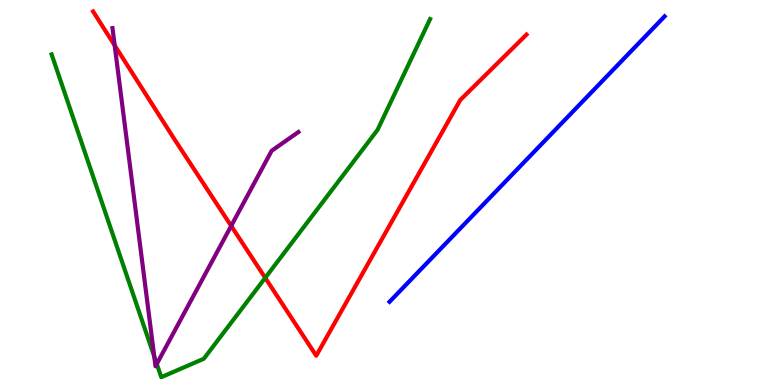[{'lines': ['blue', 'red'], 'intersections': []}, {'lines': ['green', 'red'], 'intersections': [{'x': 3.42, 'y': 2.78}]}, {'lines': ['purple', 'red'], 'intersections': [{'x': 1.48, 'y': 8.82}, {'x': 2.98, 'y': 4.13}]}, {'lines': ['blue', 'green'], 'intersections': []}, {'lines': ['blue', 'purple'], 'intersections': []}, {'lines': ['green', 'purple'], 'intersections': [{'x': 1.99, 'y': 0.74}, {'x': 2.02, 'y': 0.547}]}]